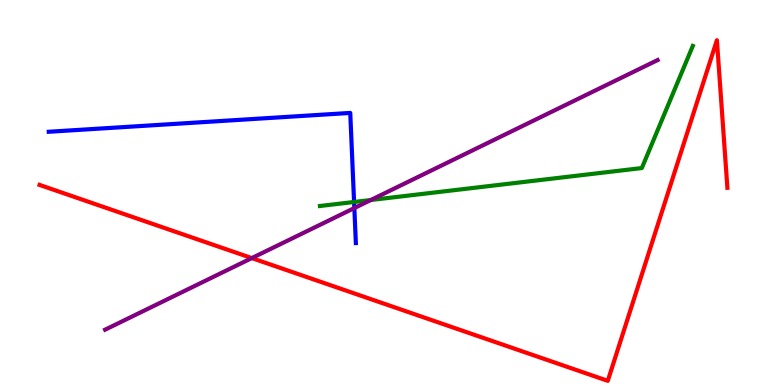[{'lines': ['blue', 'red'], 'intersections': []}, {'lines': ['green', 'red'], 'intersections': []}, {'lines': ['purple', 'red'], 'intersections': [{'x': 3.25, 'y': 3.3}]}, {'lines': ['blue', 'green'], 'intersections': [{'x': 4.57, 'y': 4.75}]}, {'lines': ['blue', 'purple'], 'intersections': [{'x': 4.57, 'y': 4.6}]}, {'lines': ['green', 'purple'], 'intersections': [{'x': 4.79, 'y': 4.81}]}]